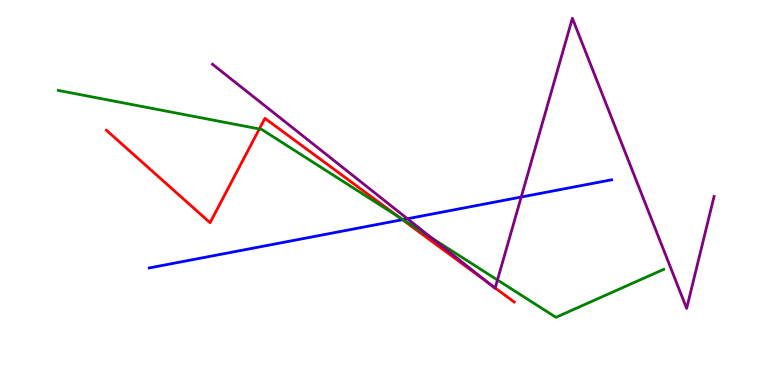[{'lines': ['blue', 'red'], 'intersections': [{'x': 5.19, 'y': 4.29}]}, {'lines': ['green', 'red'], 'intersections': [{'x': 3.35, 'y': 6.65}, {'x': 5.15, 'y': 4.36}]}, {'lines': ['purple', 'red'], 'intersections': [{'x': 6.31, 'y': 2.64}, {'x': 6.39, 'y': 2.52}]}, {'lines': ['blue', 'green'], 'intersections': [{'x': 5.2, 'y': 4.3}]}, {'lines': ['blue', 'purple'], 'intersections': [{'x': 5.26, 'y': 4.32}, {'x': 6.73, 'y': 4.88}]}, {'lines': ['green', 'purple'], 'intersections': [{'x': 5.57, 'y': 3.82}, {'x': 6.42, 'y': 2.73}]}]